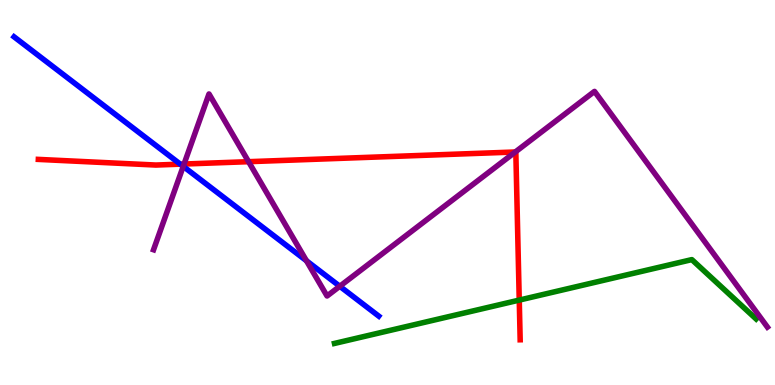[{'lines': ['blue', 'red'], 'intersections': [{'x': 2.33, 'y': 5.74}]}, {'lines': ['green', 'red'], 'intersections': [{'x': 6.7, 'y': 2.21}]}, {'lines': ['purple', 'red'], 'intersections': [{'x': 2.37, 'y': 5.74}, {'x': 3.21, 'y': 5.8}, {'x': 6.65, 'y': 6.05}]}, {'lines': ['blue', 'green'], 'intersections': []}, {'lines': ['blue', 'purple'], 'intersections': [{'x': 2.36, 'y': 5.68}, {'x': 3.95, 'y': 3.23}, {'x': 4.38, 'y': 2.56}]}, {'lines': ['green', 'purple'], 'intersections': []}]